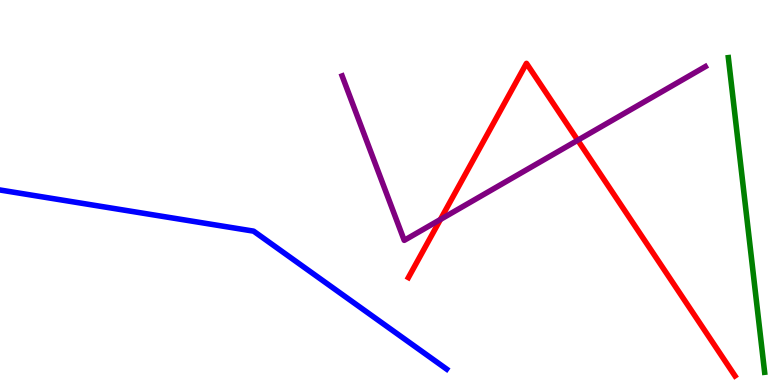[{'lines': ['blue', 'red'], 'intersections': []}, {'lines': ['green', 'red'], 'intersections': []}, {'lines': ['purple', 'red'], 'intersections': [{'x': 5.68, 'y': 4.3}, {'x': 7.45, 'y': 6.36}]}, {'lines': ['blue', 'green'], 'intersections': []}, {'lines': ['blue', 'purple'], 'intersections': []}, {'lines': ['green', 'purple'], 'intersections': []}]